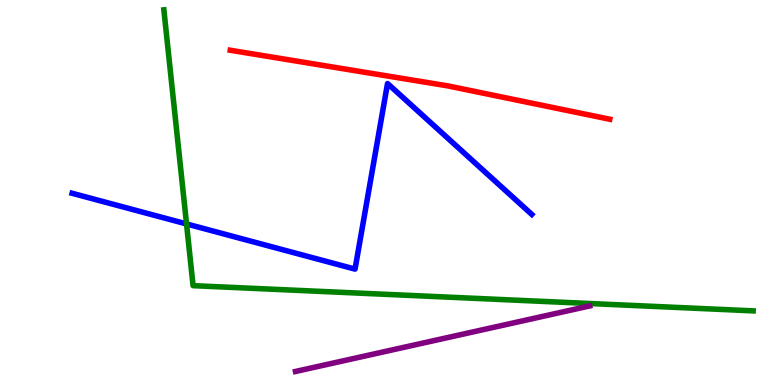[{'lines': ['blue', 'red'], 'intersections': []}, {'lines': ['green', 'red'], 'intersections': []}, {'lines': ['purple', 'red'], 'intersections': []}, {'lines': ['blue', 'green'], 'intersections': [{'x': 2.41, 'y': 4.18}]}, {'lines': ['blue', 'purple'], 'intersections': []}, {'lines': ['green', 'purple'], 'intersections': []}]